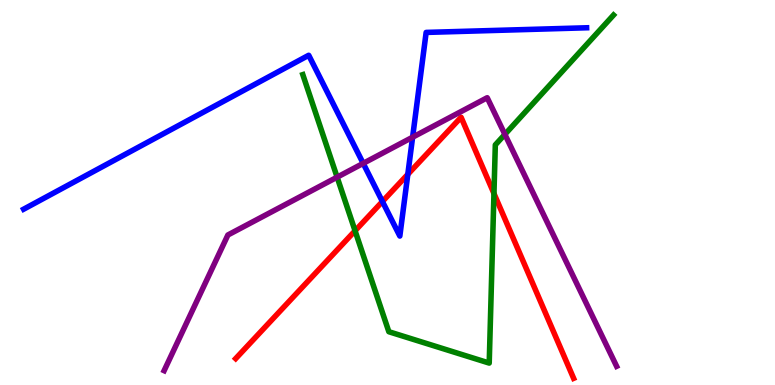[{'lines': ['blue', 'red'], 'intersections': [{'x': 4.93, 'y': 4.77}, {'x': 5.26, 'y': 5.47}]}, {'lines': ['green', 'red'], 'intersections': [{'x': 4.58, 'y': 4.01}, {'x': 6.37, 'y': 4.97}]}, {'lines': ['purple', 'red'], 'intersections': []}, {'lines': ['blue', 'green'], 'intersections': []}, {'lines': ['blue', 'purple'], 'intersections': [{'x': 4.69, 'y': 5.76}, {'x': 5.32, 'y': 6.44}]}, {'lines': ['green', 'purple'], 'intersections': [{'x': 4.35, 'y': 5.4}, {'x': 6.51, 'y': 6.51}]}]